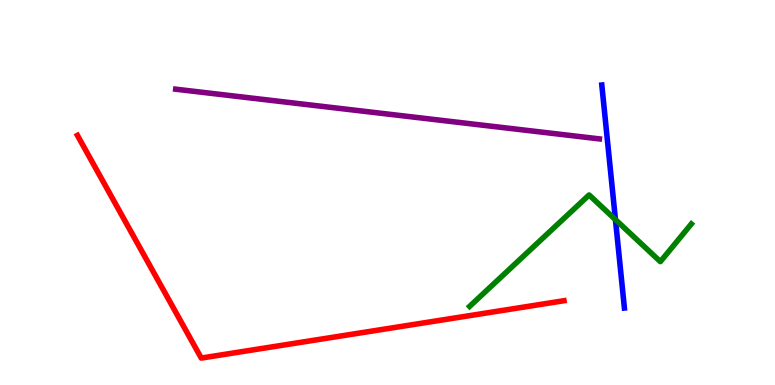[{'lines': ['blue', 'red'], 'intersections': []}, {'lines': ['green', 'red'], 'intersections': []}, {'lines': ['purple', 'red'], 'intersections': []}, {'lines': ['blue', 'green'], 'intersections': [{'x': 7.94, 'y': 4.3}]}, {'lines': ['blue', 'purple'], 'intersections': []}, {'lines': ['green', 'purple'], 'intersections': []}]